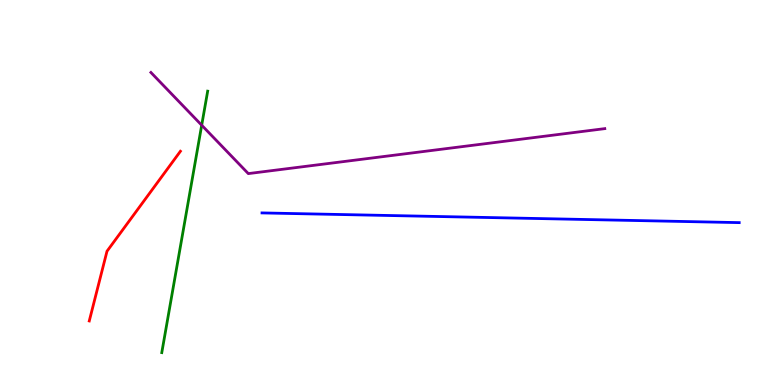[{'lines': ['blue', 'red'], 'intersections': []}, {'lines': ['green', 'red'], 'intersections': []}, {'lines': ['purple', 'red'], 'intersections': []}, {'lines': ['blue', 'green'], 'intersections': []}, {'lines': ['blue', 'purple'], 'intersections': []}, {'lines': ['green', 'purple'], 'intersections': [{'x': 2.6, 'y': 6.75}]}]